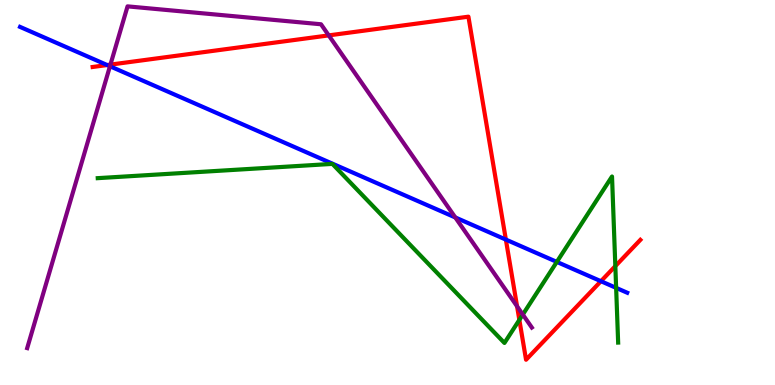[{'lines': ['blue', 'red'], 'intersections': [{'x': 1.38, 'y': 8.31}, {'x': 6.53, 'y': 3.78}, {'x': 7.75, 'y': 2.7}]}, {'lines': ['green', 'red'], 'intersections': [{'x': 6.7, 'y': 1.69}, {'x': 7.94, 'y': 3.09}]}, {'lines': ['purple', 'red'], 'intersections': [{'x': 1.43, 'y': 8.32}, {'x': 4.24, 'y': 9.08}, {'x': 6.67, 'y': 2.04}]}, {'lines': ['blue', 'green'], 'intersections': [{'x': 7.18, 'y': 3.2}, {'x': 7.95, 'y': 2.52}]}, {'lines': ['blue', 'purple'], 'intersections': [{'x': 1.42, 'y': 8.28}, {'x': 5.87, 'y': 4.35}]}, {'lines': ['green', 'purple'], 'intersections': [{'x': 6.75, 'y': 1.83}]}]